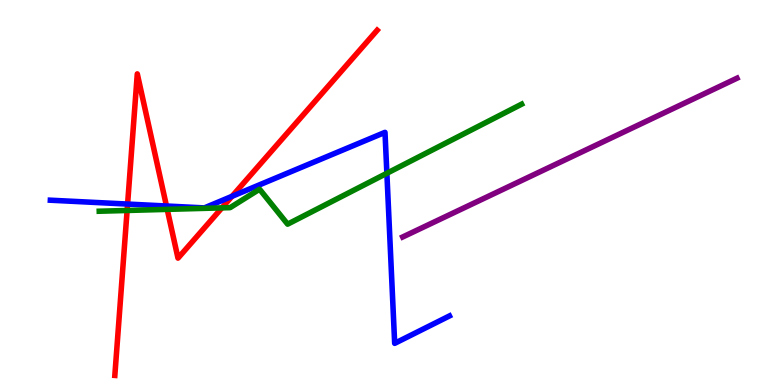[{'lines': ['blue', 'red'], 'intersections': [{'x': 1.65, 'y': 4.7}, {'x': 2.15, 'y': 4.65}, {'x': 2.99, 'y': 4.9}]}, {'lines': ['green', 'red'], 'intersections': [{'x': 1.64, 'y': 4.53}, {'x': 2.16, 'y': 4.56}, {'x': 2.86, 'y': 4.6}]}, {'lines': ['purple', 'red'], 'intersections': []}, {'lines': ['blue', 'green'], 'intersections': [{'x': 4.99, 'y': 5.5}]}, {'lines': ['blue', 'purple'], 'intersections': []}, {'lines': ['green', 'purple'], 'intersections': []}]